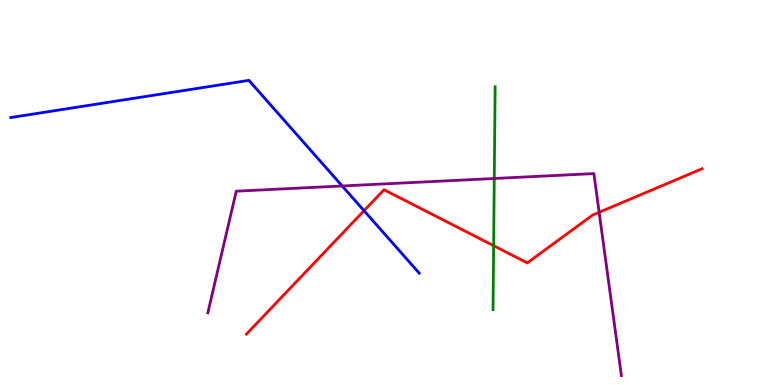[{'lines': ['blue', 'red'], 'intersections': [{'x': 4.7, 'y': 4.53}]}, {'lines': ['green', 'red'], 'intersections': [{'x': 6.37, 'y': 3.62}]}, {'lines': ['purple', 'red'], 'intersections': [{'x': 7.73, 'y': 4.49}]}, {'lines': ['blue', 'green'], 'intersections': []}, {'lines': ['blue', 'purple'], 'intersections': [{'x': 4.42, 'y': 5.17}]}, {'lines': ['green', 'purple'], 'intersections': [{'x': 6.38, 'y': 5.36}]}]